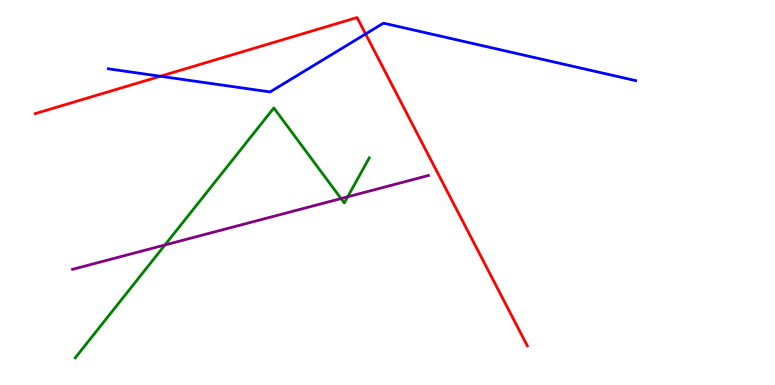[{'lines': ['blue', 'red'], 'intersections': [{'x': 2.07, 'y': 8.02}, {'x': 4.72, 'y': 9.12}]}, {'lines': ['green', 'red'], 'intersections': []}, {'lines': ['purple', 'red'], 'intersections': []}, {'lines': ['blue', 'green'], 'intersections': []}, {'lines': ['blue', 'purple'], 'intersections': []}, {'lines': ['green', 'purple'], 'intersections': [{'x': 2.13, 'y': 3.64}, {'x': 4.4, 'y': 4.84}, {'x': 4.49, 'y': 4.89}]}]